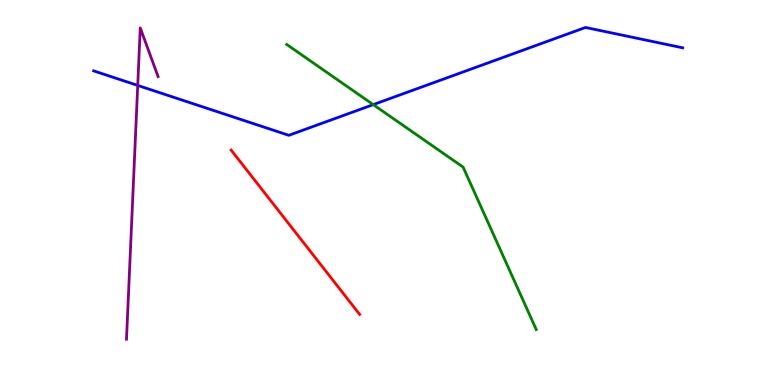[{'lines': ['blue', 'red'], 'intersections': []}, {'lines': ['green', 'red'], 'intersections': []}, {'lines': ['purple', 'red'], 'intersections': []}, {'lines': ['blue', 'green'], 'intersections': [{'x': 4.82, 'y': 7.28}]}, {'lines': ['blue', 'purple'], 'intersections': [{'x': 1.78, 'y': 7.78}]}, {'lines': ['green', 'purple'], 'intersections': []}]